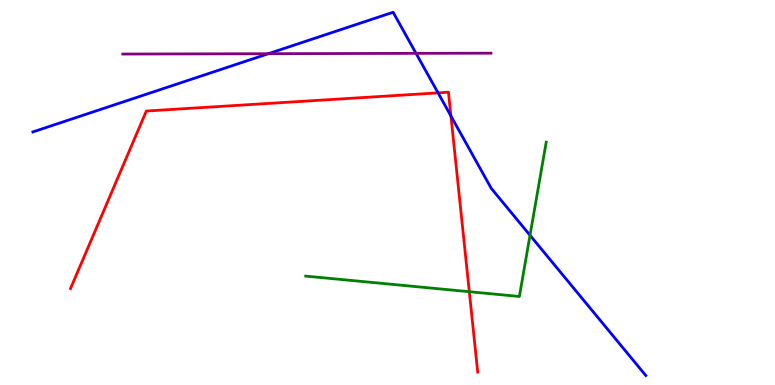[{'lines': ['blue', 'red'], 'intersections': [{'x': 5.65, 'y': 7.59}, {'x': 5.82, 'y': 6.99}]}, {'lines': ['green', 'red'], 'intersections': [{'x': 6.06, 'y': 2.42}]}, {'lines': ['purple', 'red'], 'intersections': []}, {'lines': ['blue', 'green'], 'intersections': [{'x': 6.84, 'y': 3.89}]}, {'lines': ['blue', 'purple'], 'intersections': [{'x': 3.46, 'y': 8.61}, {'x': 5.37, 'y': 8.61}]}, {'lines': ['green', 'purple'], 'intersections': []}]